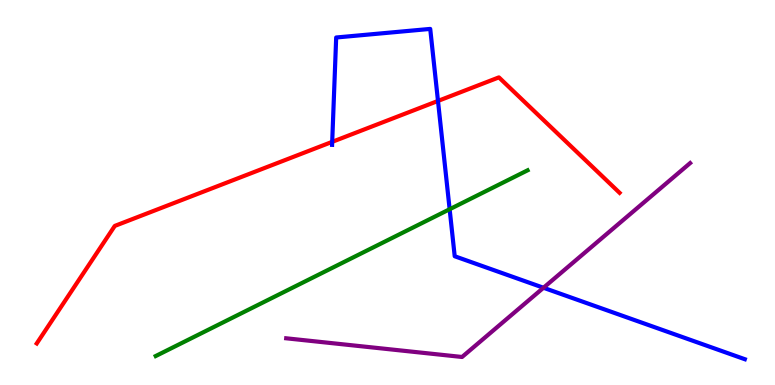[{'lines': ['blue', 'red'], 'intersections': [{'x': 4.29, 'y': 6.32}, {'x': 5.65, 'y': 7.38}]}, {'lines': ['green', 'red'], 'intersections': []}, {'lines': ['purple', 'red'], 'intersections': []}, {'lines': ['blue', 'green'], 'intersections': [{'x': 5.8, 'y': 4.57}]}, {'lines': ['blue', 'purple'], 'intersections': [{'x': 7.01, 'y': 2.53}]}, {'lines': ['green', 'purple'], 'intersections': []}]